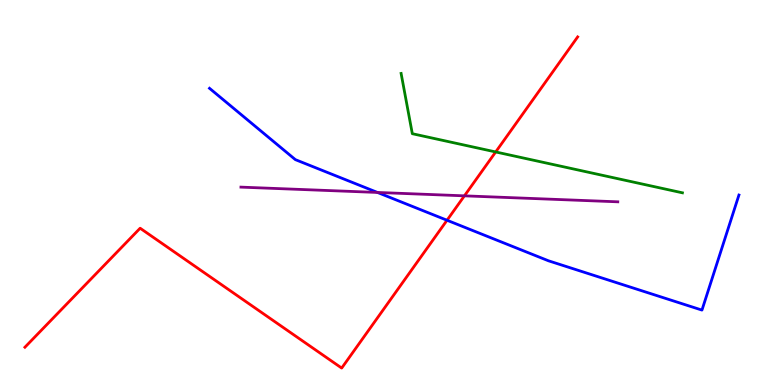[{'lines': ['blue', 'red'], 'intersections': [{'x': 5.77, 'y': 4.28}]}, {'lines': ['green', 'red'], 'intersections': [{'x': 6.4, 'y': 6.05}]}, {'lines': ['purple', 'red'], 'intersections': [{'x': 5.99, 'y': 4.91}]}, {'lines': ['blue', 'green'], 'intersections': []}, {'lines': ['blue', 'purple'], 'intersections': [{'x': 4.87, 'y': 5.0}]}, {'lines': ['green', 'purple'], 'intersections': []}]